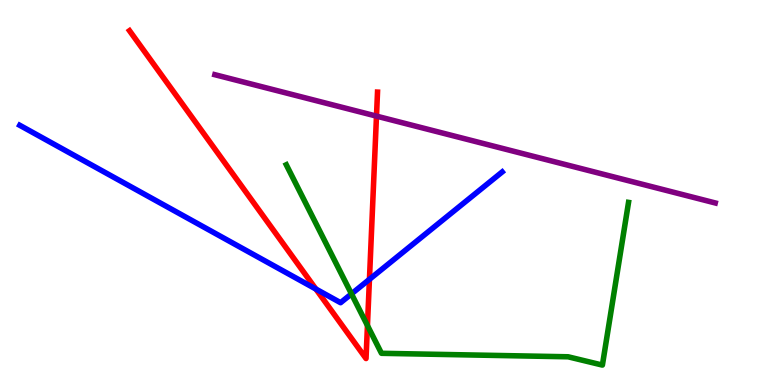[{'lines': ['blue', 'red'], 'intersections': [{'x': 4.08, 'y': 2.49}, {'x': 4.77, 'y': 2.74}]}, {'lines': ['green', 'red'], 'intersections': [{'x': 4.74, 'y': 1.54}]}, {'lines': ['purple', 'red'], 'intersections': [{'x': 4.86, 'y': 6.98}]}, {'lines': ['blue', 'green'], 'intersections': [{'x': 4.54, 'y': 2.37}]}, {'lines': ['blue', 'purple'], 'intersections': []}, {'lines': ['green', 'purple'], 'intersections': []}]